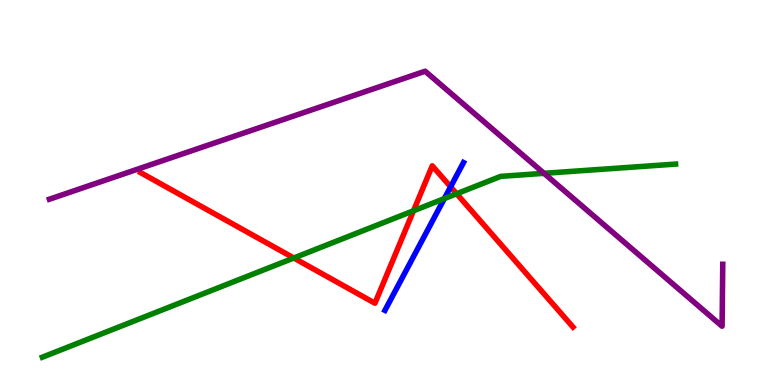[{'lines': ['blue', 'red'], 'intersections': [{'x': 5.81, 'y': 5.15}]}, {'lines': ['green', 'red'], 'intersections': [{'x': 3.79, 'y': 3.3}, {'x': 5.34, 'y': 4.53}, {'x': 5.89, 'y': 4.97}]}, {'lines': ['purple', 'red'], 'intersections': []}, {'lines': ['blue', 'green'], 'intersections': [{'x': 5.73, 'y': 4.84}]}, {'lines': ['blue', 'purple'], 'intersections': []}, {'lines': ['green', 'purple'], 'intersections': [{'x': 7.02, 'y': 5.5}]}]